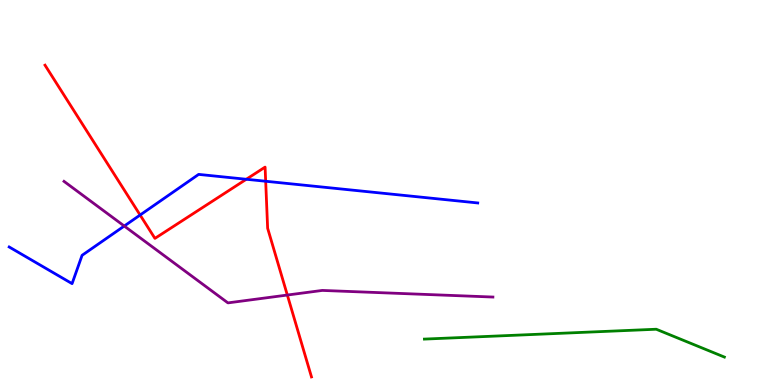[{'lines': ['blue', 'red'], 'intersections': [{'x': 1.81, 'y': 4.41}, {'x': 3.18, 'y': 5.34}, {'x': 3.43, 'y': 5.29}]}, {'lines': ['green', 'red'], 'intersections': []}, {'lines': ['purple', 'red'], 'intersections': [{'x': 3.71, 'y': 2.34}]}, {'lines': ['blue', 'green'], 'intersections': []}, {'lines': ['blue', 'purple'], 'intersections': [{'x': 1.6, 'y': 4.13}]}, {'lines': ['green', 'purple'], 'intersections': []}]